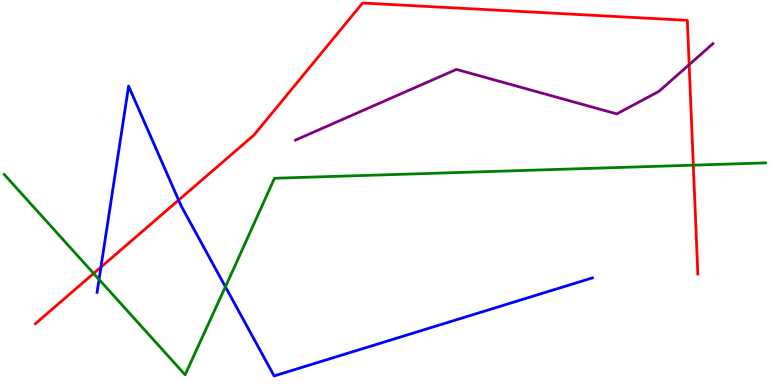[{'lines': ['blue', 'red'], 'intersections': [{'x': 1.3, 'y': 3.06}, {'x': 2.3, 'y': 4.8}]}, {'lines': ['green', 'red'], 'intersections': [{'x': 1.21, 'y': 2.9}, {'x': 8.95, 'y': 5.71}]}, {'lines': ['purple', 'red'], 'intersections': [{'x': 8.89, 'y': 8.32}]}, {'lines': ['blue', 'green'], 'intersections': [{'x': 1.28, 'y': 2.74}, {'x': 2.91, 'y': 2.55}]}, {'lines': ['blue', 'purple'], 'intersections': []}, {'lines': ['green', 'purple'], 'intersections': []}]